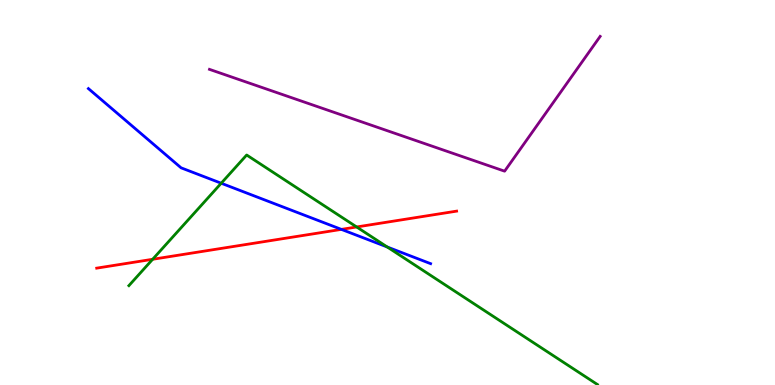[{'lines': ['blue', 'red'], 'intersections': [{'x': 4.4, 'y': 4.04}]}, {'lines': ['green', 'red'], 'intersections': [{'x': 1.97, 'y': 3.27}, {'x': 4.6, 'y': 4.1}]}, {'lines': ['purple', 'red'], 'intersections': []}, {'lines': ['blue', 'green'], 'intersections': [{'x': 2.85, 'y': 5.24}, {'x': 5.0, 'y': 3.58}]}, {'lines': ['blue', 'purple'], 'intersections': []}, {'lines': ['green', 'purple'], 'intersections': []}]